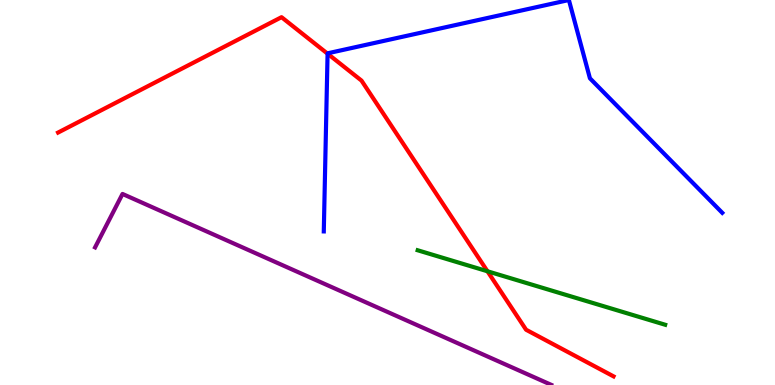[{'lines': ['blue', 'red'], 'intersections': [{'x': 4.23, 'y': 8.61}]}, {'lines': ['green', 'red'], 'intersections': [{'x': 6.29, 'y': 2.95}]}, {'lines': ['purple', 'red'], 'intersections': []}, {'lines': ['blue', 'green'], 'intersections': []}, {'lines': ['blue', 'purple'], 'intersections': []}, {'lines': ['green', 'purple'], 'intersections': []}]